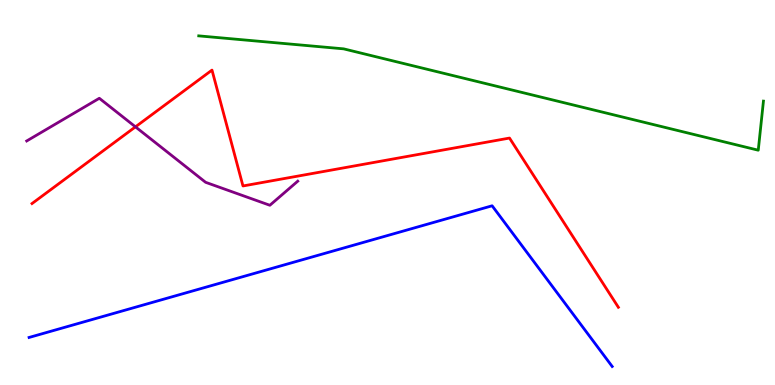[{'lines': ['blue', 'red'], 'intersections': []}, {'lines': ['green', 'red'], 'intersections': []}, {'lines': ['purple', 'red'], 'intersections': [{'x': 1.75, 'y': 6.71}]}, {'lines': ['blue', 'green'], 'intersections': []}, {'lines': ['blue', 'purple'], 'intersections': []}, {'lines': ['green', 'purple'], 'intersections': []}]